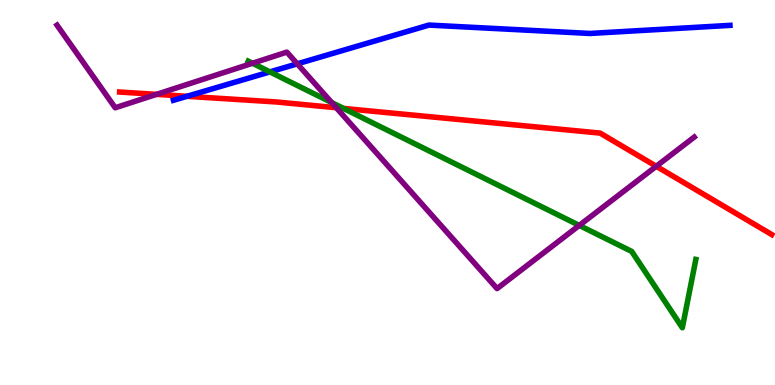[{'lines': ['blue', 'red'], 'intersections': [{'x': 2.41, 'y': 7.5}]}, {'lines': ['green', 'red'], 'intersections': [{'x': 4.43, 'y': 7.18}]}, {'lines': ['purple', 'red'], 'intersections': [{'x': 2.02, 'y': 7.55}, {'x': 4.34, 'y': 7.2}, {'x': 8.47, 'y': 5.68}]}, {'lines': ['blue', 'green'], 'intersections': [{'x': 3.48, 'y': 8.13}]}, {'lines': ['blue', 'purple'], 'intersections': [{'x': 3.84, 'y': 8.34}]}, {'lines': ['green', 'purple'], 'intersections': [{'x': 3.26, 'y': 8.36}, {'x': 4.28, 'y': 7.34}, {'x': 7.47, 'y': 4.15}]}]